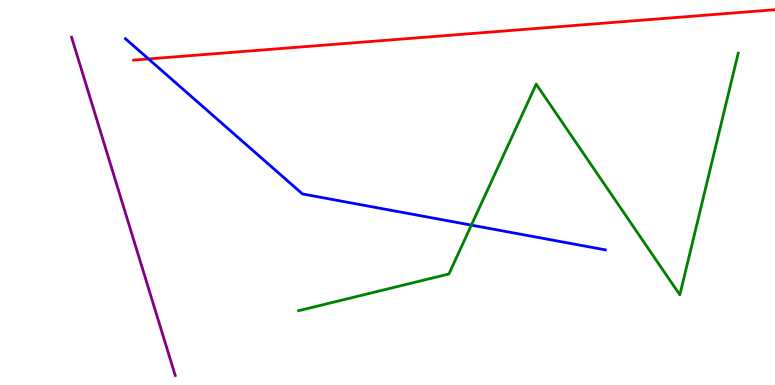[{'lines': ['blue', 'red'], 'intersections': [{'x': 1.92, 'y': 8.47}]}, {'lines': ['green', 'red'], 'intersections': []}, {'lines': ['purple', 'red'], 'intersections': []}, {'lines': ['blue', 'green'], 'intersections': [{'x': 6.08, 'y': 4.15}]}, {'lines': ['blue', 'purple'], 'intersections': []}, {'lines': ['green', 'purple'], 'intersections': []}]